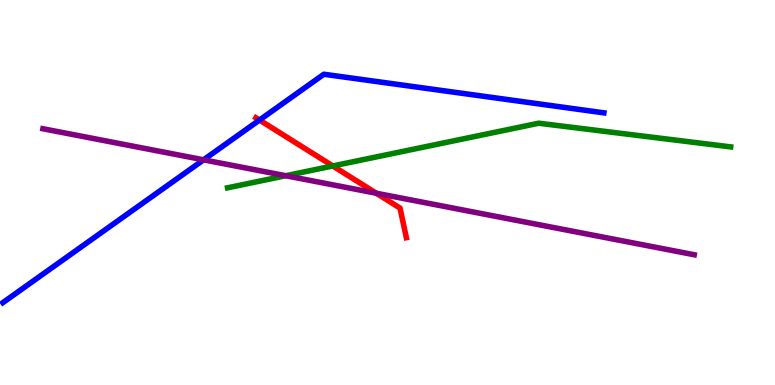[{'lines': ['blue', 'red'], 'intersections': [{'x': 3.35, 'y': 6.88}]}, {'lines': ['green', 'red'], 'intersections': [{'x': 4.29, 'y': 5.69}]}, {'lines': ['purple', 'red'], 'intersections': [{'x': 4.86, 'y': 4.98}]}, {'lines': ['blue', 'green'], 'intersections': []}, {'lines': ['blue', 'purple'], 'intersections': [{'x': 2.63, 'y': 5.85}]}, {'lines': ['green', 'purple'], 'intersections': [{'x': 3.69, 'y': 5.44}]}]